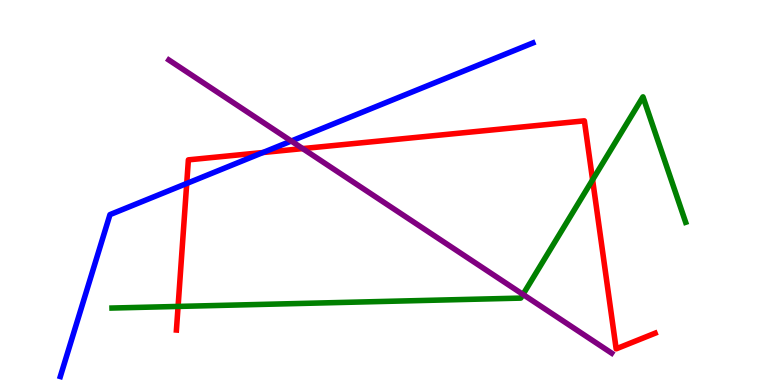[{'lines': ['blue', 'red'], 'intersections': [{'x': 2.41, 'y': 5.23}, {'x': 3.39, 'y': 6.04}]}, {'lines': ['green', 'red'], 'intersections': [{'x': 2.3, 'y': 2.04}, {'x': 7.65, 'y': 5.33}]}, {'lines': ['purple', 'red'], 'intersections': [{'x': 3.91, 'y': 6.14}]}, {'lines': ['blue', 'green'], 'intersections': []}, {'lines': ['blue', 'purple'], 'intersections': [{'x': 3.76, 'y': 6.34}]}, {'lines': ['green', 'purple'], 'intersections': [{'x': 6.75, 'y': 2.35}]}]